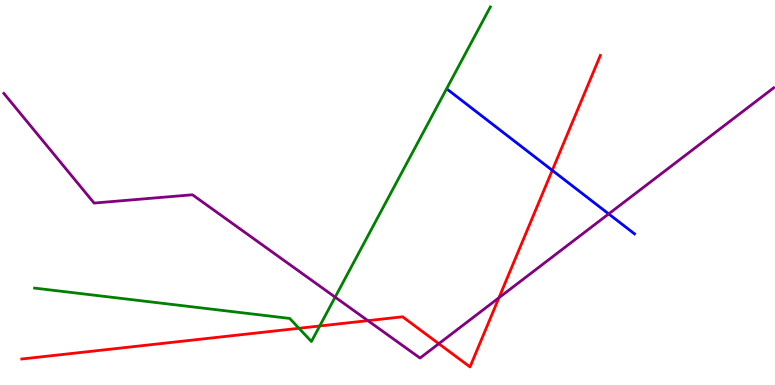[{'lines': ['blue', 'red'], 'intersections': [{'x': 7.13, 'y': 5.58}]}, {'lines': ['green', 'red'], 'intersections': [{'x': 3.86, 'y': 1.47}, {'x': 4.13, 'y': 1.53}]}, {'lines': ['purple', 'red'], 'intersections': [{'x': 4.75, 'y': 1.67}, {'x': 5.66, 'y': 1.07}, {'x': 6.44, 'y': 2.27}]}, {'lines': ['blue', 'green'], 'intersections': []}, {'lines': ['blue', 'purple'], 'intersections': [{'x': 7.85, 'y': 4.44}]}, {'lines': ['green', 'purple'], 'intersections': [{'x': 4.32, 'y': 2.28}]}]